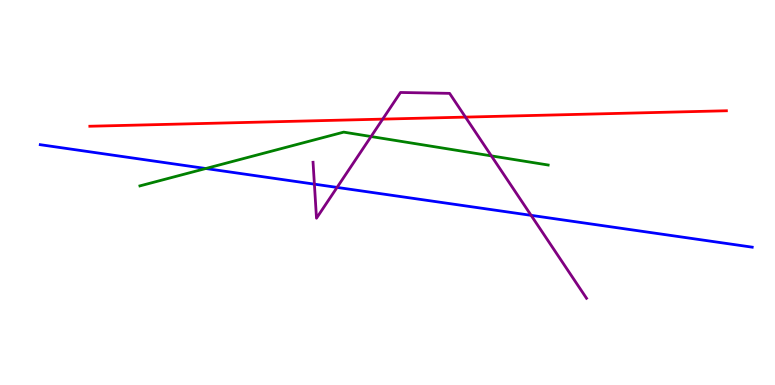[{'lines': ['blue', 'red'], 'intersections': []}, {'lines': ['green', 'red'], 'intersections': []}, {'lines': ['purple', 'red'], 'intersections': [{'x': 4.94, 'y': 6.91}, {'x': 6.01, 'y': 6.96}]}, {'lines': ['blue', 'green'], 'intersections': [{'x': 2.66, 'y': 5.62}]}, {'lines': ['blue', 'purple'], 'intersections': [{'x': 4.06, 'y': 5.22}, {'x': 4.35, 'y': 5.13}, {'x': 6.85, 'y': 4.41}]}, {'lines': ['green', 'purple'], 'intersections': [{'x': 4.79, 'y': 6.45}, {'x': 6.34, 'y': 5.95}]}]